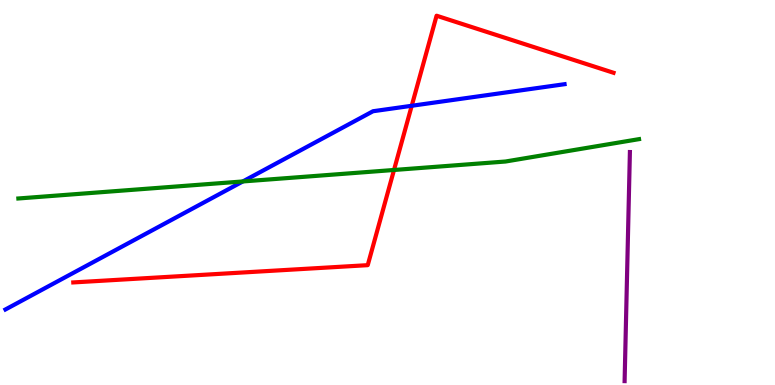[{'lines': ['blue', 'red'], 'intersections': [{'x': 5.31, 'y': 7.25}]}, {'lines': ['green', 'red'], 'intersections': [{'x': 5.08, 'y': 5.59}]}, {'lines': ['purple', 'red'], 'intersections': []}, {'lines': ['blue', 'green'], 'intersections': [{'x': 3.13, 'y': 5.29}]}, {'lines': ['blue', 'purple'], 'intersections': []}, {'lines': ['green', 'purple'], 'intersections': []}]